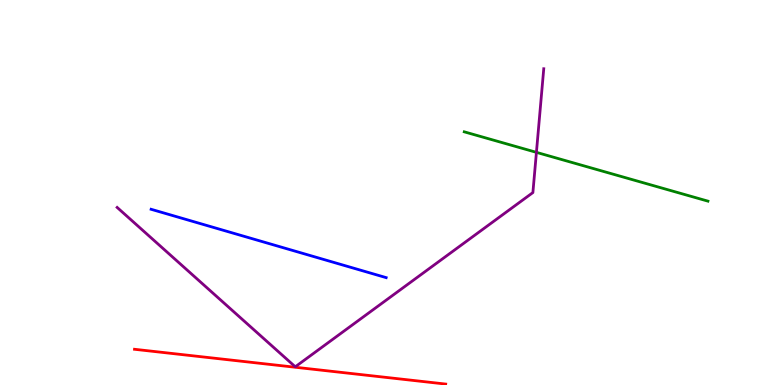[{'lines': ['blue', 'red'], 'intersections': []}, {'lines': ['green', 'red'], 'intersections': []}, {'lines': ['purple', 'red'], 'intersections': []}, {'lines': ['blue', 'green'], 'intersections': []}, {'lines': ['blue', 'purple'], 'intersections': []}, {'lines': ['green', 'purple'], 'intersections': [{'x': 6.92, 'y': 6.04}]}]